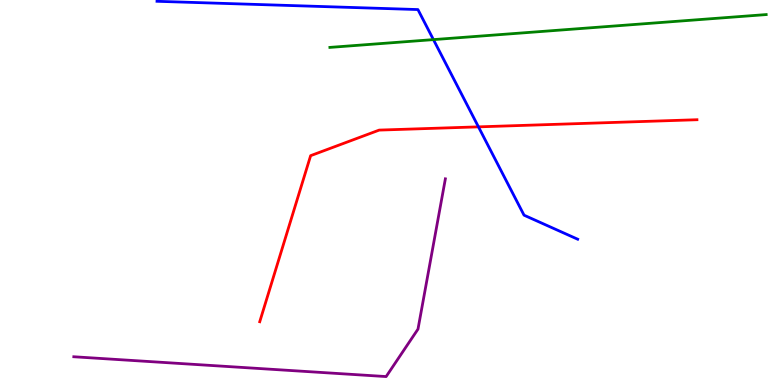[{'lines': ['blue', 'red'], 'intersections': [{'x': 6.17, 'y': 6.71}]}, {'lines': ['green', 'red'], 'intersections': []}, {'lines': ['purple', 'red'], 'intersections': []}, {'lines': ['blue', 'green'], 'intersections': [{'x': 5.59, 'y': 8.97}]}, {'lines': ['blue', 'purple'], 'intersections': []}, {'lines': ['green', 'purple'], 'intersections': []}]